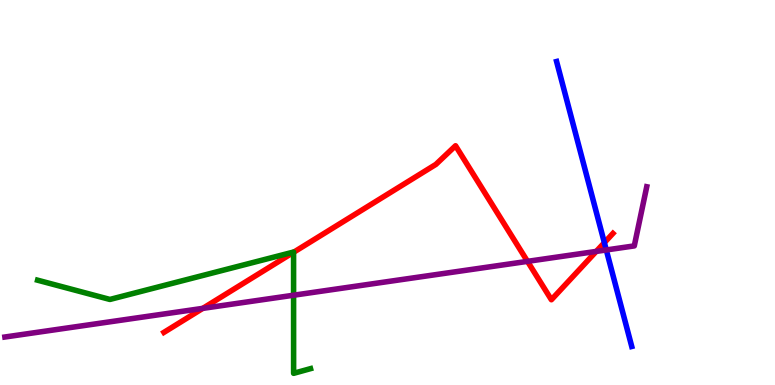[{'lines': ['blue', 'red'], 'intersections': [{'x': 7.8, 'y': 3.7}]}, {'lines': ['green', 'red'], 'intersections': [{'x': 3.79, 'y': 3.45}]}, {'lines': ['purple', 'red'], 'intersections': [{'x': 2.62, 'y': 1.99}, {'x': 6.81, 'y': 3.21}, {'x': 7.69, 'y': 3.47}]}, {'lines': ['blue', 'green'], 'intersections': []}, {'lines': ['blue', 'purple'], 'intersections': [{'x': 7.82, 'y': 3.51}]}, {'lines': ['green', 'purple'], 'intersections': [{'x': 3.79, 'y': 2.33}]}]